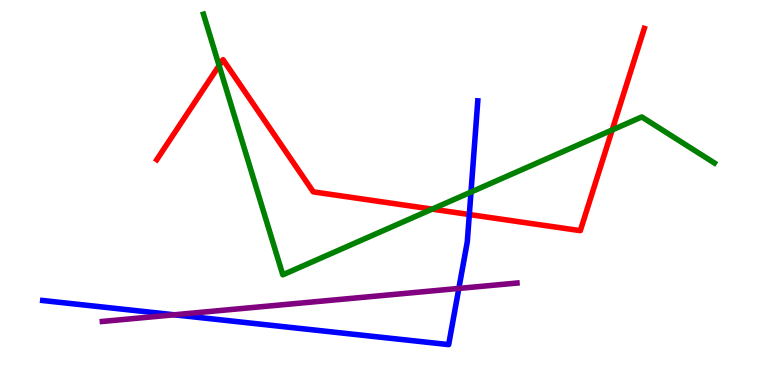[{'lines': ['blue', 'red'], 'intersections': [{'x': 6.06, 'y': 4.43}]}, {'lines': ['green', 'red'], 'intersections': [{'x': 2.83, 'y': 8.3}, {'x': 5.58, 'y': 4.57}, {'x': 7.9, 'y': 6.62}]}, {'lines': ['purple', 'red'], 'intersections': []}, {'lines': ['blue', 'green'], 'intersections': [{'x': 6.08, 'y': 5.01}]}, {'lines': ['blue', 'purple'], 'intersections': [{'x': 2.25, 'y': 1.82}, {'x': 5.92, 'y': 2.51}]}, {'lines': ['green', 'purple'], 'intersections': []}]